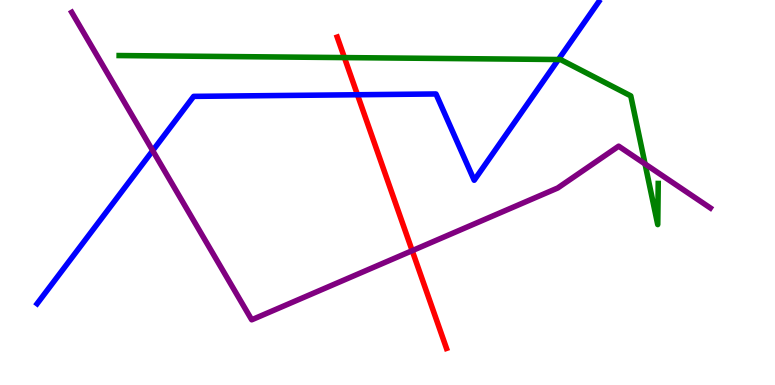[{'lines': ['blue', 'red'], 'intersections': [{'x': 4.61, 'y': 7.54}]}, {'lines': ['green', 'red'], 'intersections': [{'x': 4.44, 'y': 8.5}]}, {'lines': ['purple', 'red'], 'intersections': [{'x': 5.32, 'y': 3.49}]}, {'lines': ['blue', 'green'], 'intersections': [{'x': 7.21, 'y': 8.45}]}, {'lines': ['blue', 'purple'], 'intersections': [{'x': 1.97, 'y': 6.09}]}, {'lines': ['green', 'purple'], 'intersections': [{'x': 8.32, 'y': 5.74}]}]